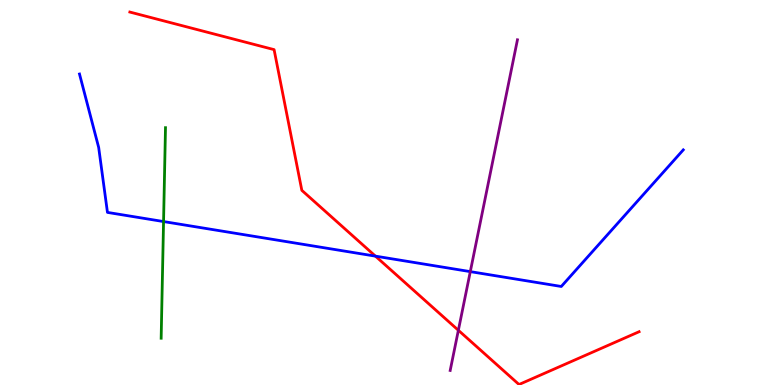[{'lines': ['blue', 'red'], 'intersections': [{'x': 4.84, 'y': 3.35}]}, {'lines': ['green', 'red'], 'intersections': []}, {'lines': ['purple', 'red'], 'intersections': [{'x': 5.91, 'y': 1.42}]}, {'lines': ['blue', 'green'], 'intersections': [{'x': 2.11, 'y': 4.25}]}, {'lines': ['blue', 'purple'], 'intersections': [{'x': 6.07, 'y': 2.94}]}, {'lines': ['green', 'purple'], 'intersections': []}]